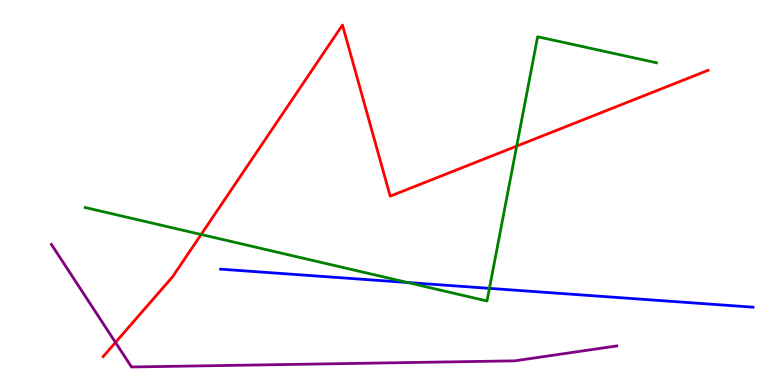[{'lines': ['blue', 'red'], 'intersections': []}, {'lines': ['green', 'red'], 'intersections': [{'x': 2.6, 'y': 3.91}, {'x': 6.67, 'y': 6.21}]}, {'lines': ['purple', 'red'], 'intersections': [{'x': 1.49, 'y': 1.11}]}, {'lines': ['blue', 'green'], 'intersections': [{'x': 5.26, 'y': 2.66}, {'x': 6.32, 'y': 2.51}]}, {'lines': ['blue', 'purple'], 'intersections': []}, {'lines': ['green', 'purple'], 'intersections': []}]